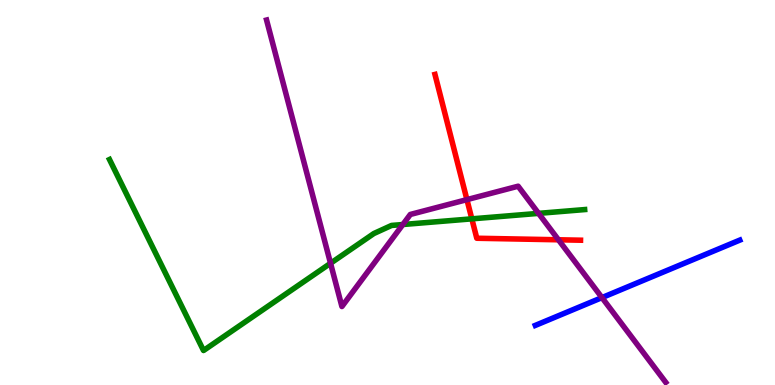[{'lines': ['blue', 'red'], 'intersections': []}, {'lines': ['green', 'red'], 'intersections': [{'x': 6.09, 'y': 4.32}]}, {'lines': ['purple', 'red'], 'intersections': [{'x': 6.02, 'y': 4.81}, {'x': 7.21, 'y': 3.77}]}, {'lines': ['blue', 'green'], 'intersections': []}, {'lines': ['blue', 'purple'], 'intersections': [{'x': 7.77, 'y': 2.27}]}, {'lines': ['green', 'purple'], 'intersections': [{'x': 4.26, 'y': 3.16}, {'x': 5.2, 'y': 4.17}, {'x': 6.95, 'y': 4.46}]}]